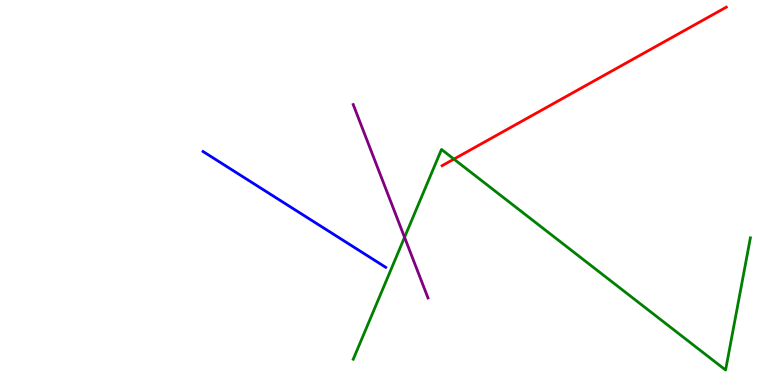[{'lines': ['blue', 'red'], 'intersections': []}, {'lines': ['green', 'red'], 'intersections': [{'x': 5.86, 'y': 5.87}]}, {'lines': ['purple', 'red'], 'intersections': []}, {'lines': ['blue', 'green'], 'intersections': []}, {'lines': ['blue', 'purple'], 'intersections': []}, {'lines': ['green', 'purple'], 'intersections': [{'x': 5.22, 'y': 3.84}]}]